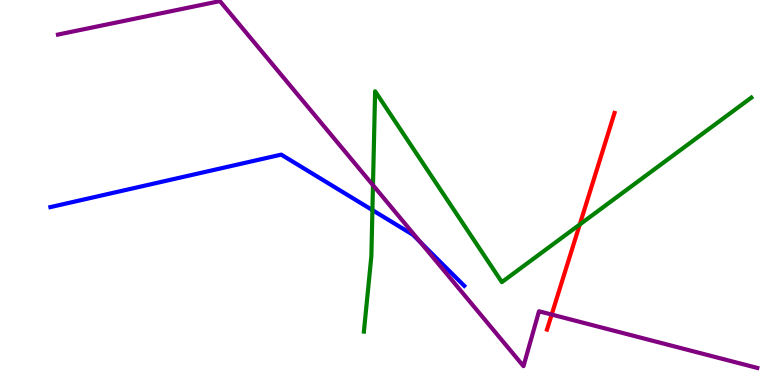[{'lines': ['blue', 'red'], 'intersections': []}, {'lines': ['green', 'red'], 'intersections': [{'x': 7.48, 'y': 4.17}]}, {'lines': ['purple', 'red'], 'intersections': [{'x': 7.12, 'y': 1.83}]}, {'lines': ['blue', 'green'], 'intersections': [{'x': 4.81, 'y': 4.54}]}, {'lines': ['blue', 'purple'], 'intersections': [{'x': 5.43, 'y': 3.7}]}, {'lines': ['green', 'purple'], 'intersections': [{'x': 4.81, 'y': 5.19}]}]